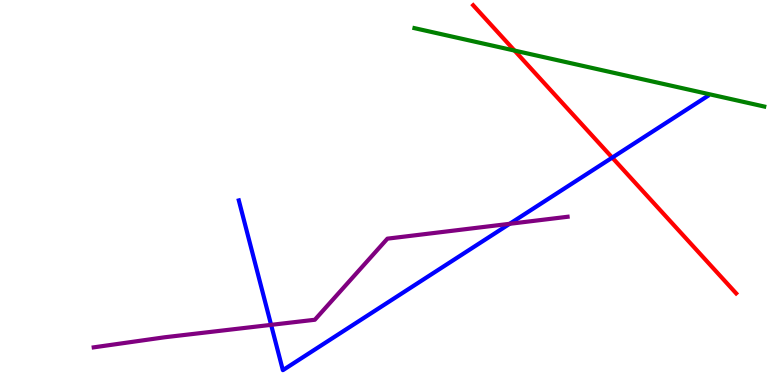[{'lines': ['blue', 'red'], 'intersections': [{'x': 7.9, 'y': 5.91}]}, {'lines': ['green', 'red'], 'intersections': [{'x': 6.64, 'y': 8.69}]}, {'lines': ['purple', 'red'], 'intersections': []}, {'lines': ['blue', 'green'], 'intersections': []}, {'lines': ['blue', 'purple'], 'intersections': [{'x': 3.5, 'y': 1.56}, {'x': 6.58, 'y': 4.19}]}, {'lines': ['green', 'purple'], 'intersections': []}]